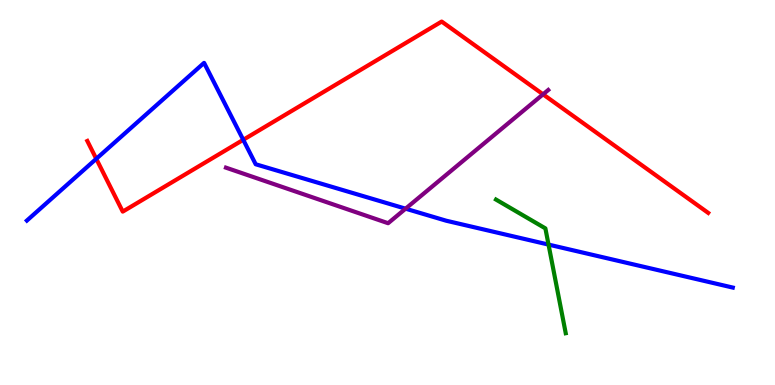[{'lines': ['blue', 'red'], 'intersections': [{'x': 1.24, 'y': 5.87}, {'x': 3.14, 'y': 6.37}]}, {'lines': ['green', 'red'], 'intersections': []}, {'lines': ['purple', 'red'], 'intersections': [{'x': 7.01, 'y': 7.55}]}, {'lines': ['blue', 'green'], 'intersections': [{'x': 7.08, 'y': 3.65}]}, {'lines': ['blue', 'purple'], 'intersections': [{'x': 5.23, 'y': 4.58}]}, {'lines': ['green', 'purple'], 'intersections': []}]